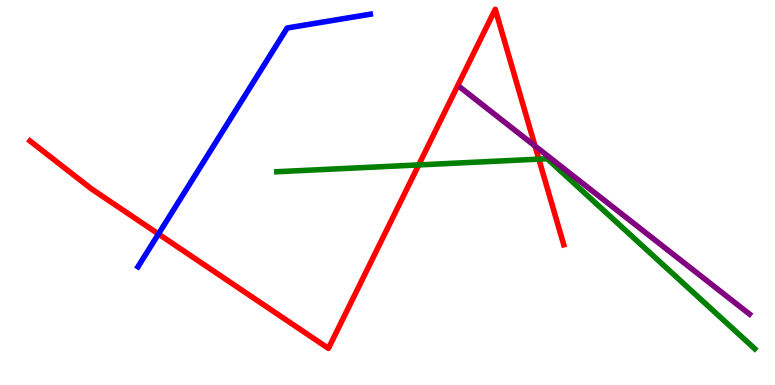[{'lines': ['blue', 'red'], 'intersections': [{'x': 2.04, 'y': 3.92}]}, {'lines': ['green', 'red'], 'intersections': [{'x': 5.4, 'y': 5.72}, {'x': 6.95, 'y': 5.87}]}, {'lines': ['purple', 'red'], 'intersections': [{'x': 6.9, 'y': 6.21}]}, {'lines': ['blue', 'green'], 'intersections': []}, {'lines': ['blue', 'purple'], 'intersections': []}, {'lines': ['green', 'purple'], 'intersections': []}]